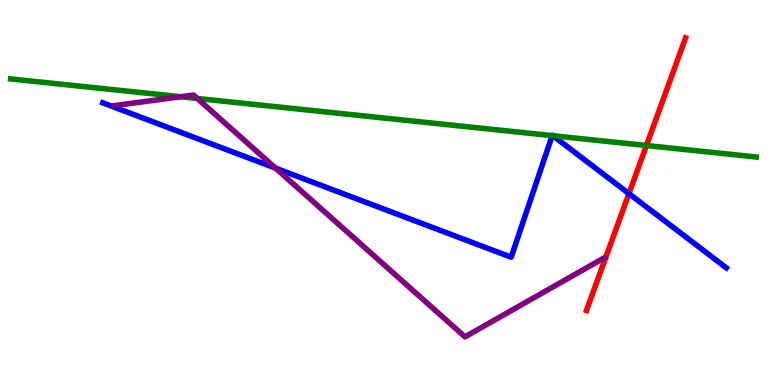[{'lines': ['blue', 'red'], 'intersections': [{'x': 8.12, 'y': 4.97}]}, {'lines': ['green', 'red'], 'intersections': [{'x': 8.34, 'y': 6.22}]}, {'lines': ['purple', 'red'], 'intersections': []}, {'lines': ['blue', 'green'], 'intersections': [{'x': 7.13, 'y': 6.48}, {'x': 7.14, 'y': 6.47}]}, {'lines': ['blue', 'purple'], 'intersections': [{'x': 3.56, 'y': 5.63}]}, {'lines': ['green', 'purple'], 'intersections': [{'x': 2.33, 'y': 7.49}, {'x': 2.55, 'y': 7.44}]}]